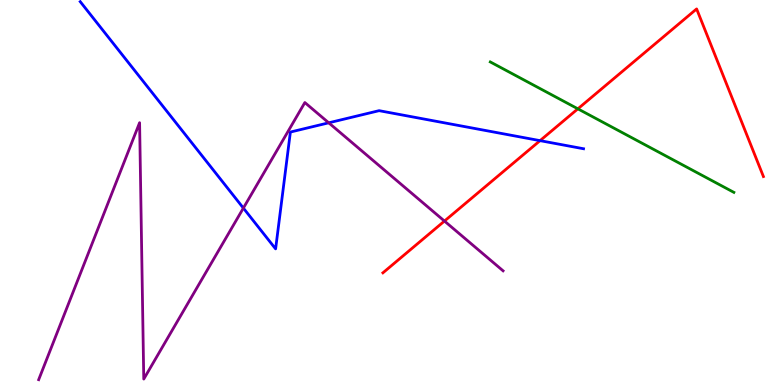[{'lines': ['blue', 'red'], 'intersections': [{'x': 6.97, 'y': 6.35}]}, {'lines': ['green', 'red'], 'intersections': [{'x': 7.46, 'y': 7.17}]}, {'lines': ['purple', 'red'], 'intersections': [{'x': 5.73, 'y': 4.26}]}, {'lines': ['blue', 'green'], 'intersections': []}, {'lines': ['blue', 'purple'], 'intersections': [{'x': 3.14, 'y': 4.6}, {'x': 4.24, 'y': 6.81}]}, {'lines': ['green', 'purple'], 'intersections': []}]